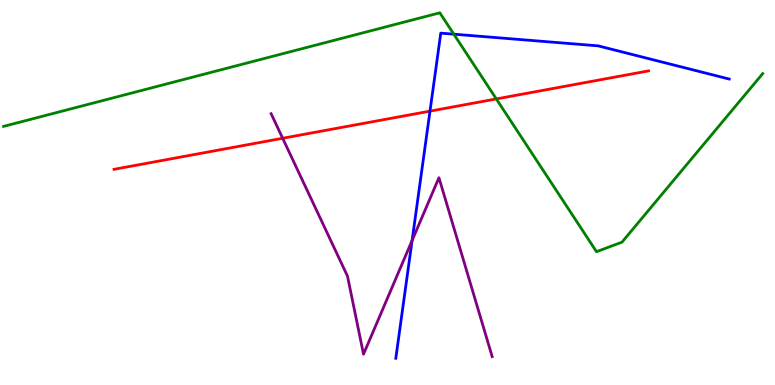[{'lines': ['blue', 'red'], 'intersections': [{'x': 5.55, 'y': 7.11}]}, {'lines': ['green', 'red'], 'intersections': [{'x': 6.4, 'y': 7.43}]}, {'lines': ['purple', 'red'], 'intersections': [{'x': 3.65, 'y': 6.41}]}, {'lines': ['blue', 'green'], 'intersections': [{'x': 5.86, 'y': 9.11}]}, {'lines': ['blue', 'purple'], 'intersections': [{'x': 5.32, 'y': 3.75}]}, {'lines': ['green', 'purple'], 'intersections': []}]